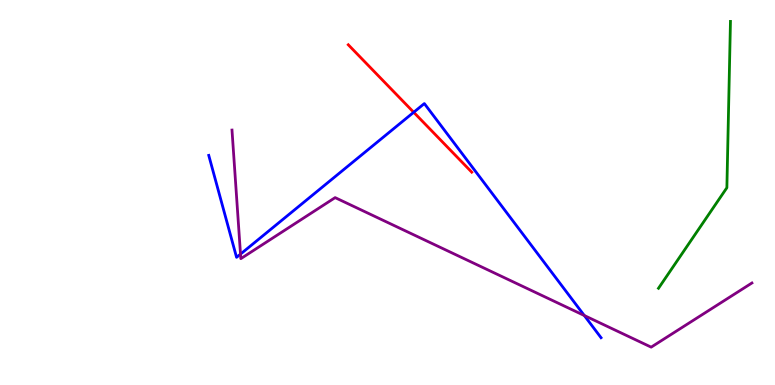[{'lines': ['blue', 'red'], 'intersections': [{'x': 5.34, 'y': 7.08}]}, {'lines': ['green', 'red'], 'intersections': []}, {'lines': ['purple', 'red'], 'intersections': []}, {'lines': ['blue', 'green'], 'intersections': []}, {'lines': ['blue', 'purple'], 'intersections': [{'x': 3.1, 'y': 3.4}, {'x': 7.54, 'y': 1.81}]}, {'lines': ['green', 'purple'], 'intersections': []}]